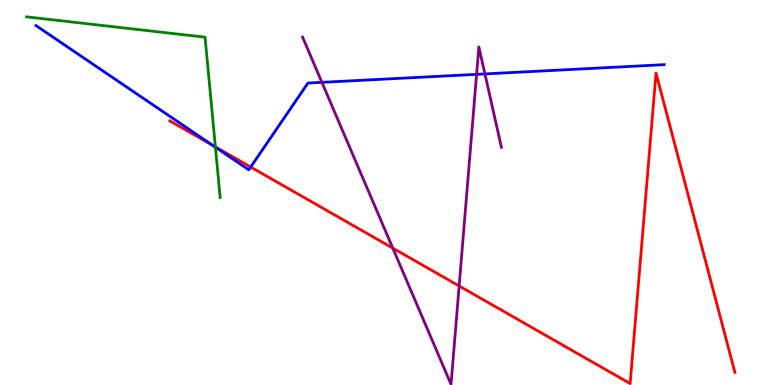[{'lines': ['blue', 'red'], 'intersections': [{'x': 2.74, 'y': 6.22}, {'x': 3.23, 'y': 5.66}]}, {'lines': ['green', 'red'], 'intersections': [{'x': 2.78, 'y': 6.18}]}, {'lines': ['purple', 'red'], 'intersections': [{'x': 5.07, 'y': 3.56}, {'x': 5.92, 'y': 2.57}]}, {'lines': ['blue', 'green'], 'intersections': [{'x': 2.78, 'y': 6.18}]}, {'lines': ['blue', 'purple'], 'intersections': [{'x': 4.15, 'y': 7.86}, {'x': 6.15, 'y': 8.07}, {'x': 6.26, 'y': 8.08}]}, {'lines': ['green', 'purple'], 'intersections': []}]